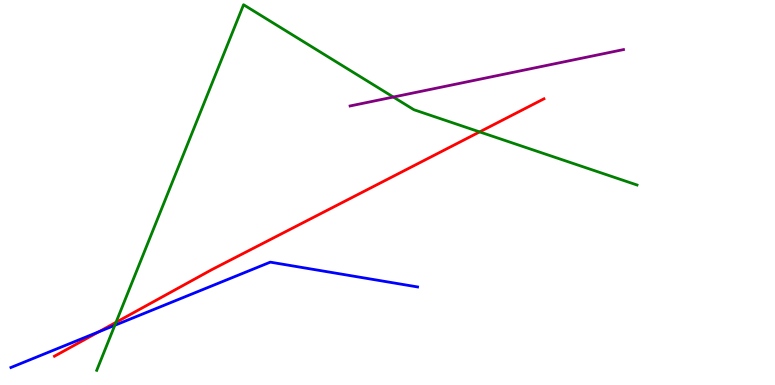[{'lines': ['blue', 'red'], 'intersections': [{'x': 1.27, 'y': 1.38}]}, {'lines': ['green', 'red'], 'intersections': [{'x': 1.5, 'y': 1.63}, {'x': 6.19, 'y': 6.57}]}, {'lines': ['purple', 'red'], 'intersections': []}, {'lines': ['blue', 'green'], 'intersections': [{'x': 1.48, 'y': 1.55}]}, {'lines': ['blue', 'purple'], 'intersections': []}, {'lines': ['green', 'purple'], 'intersections': [{'x': 5.08, 'y': 7.48}]}]